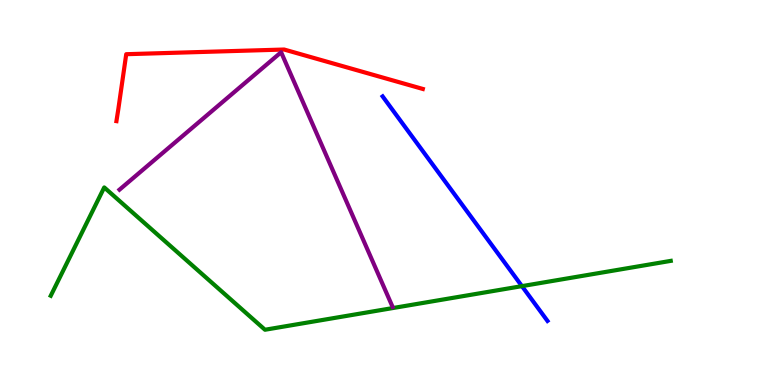[{'lines': ['blue', 'red'], 'intersections': []}, {'lines': ['green', 'red'], 'intersections': []}, {'lines': ['purple', 'red'], 'intersections': []}, {'lines': ['blue', 'green'], 'intersections': [{'x': 6.73, 'y': 2.57}]}, {'lines': ['blue', 'purple'], 'intersections': []}, {'lines': ['green', 'purple'], 'intersections': []}]